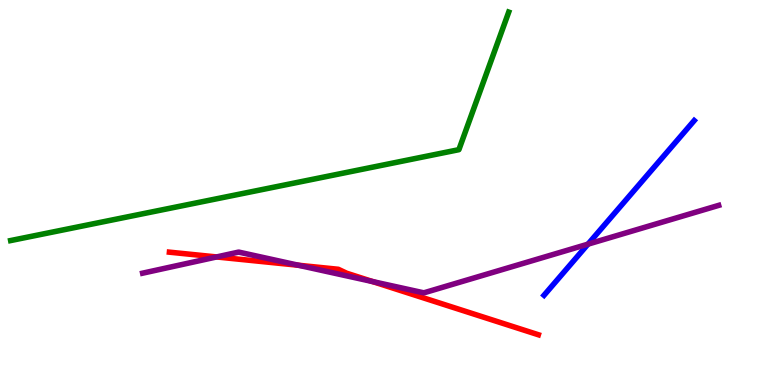[{'lines': ['blue', 'red'], 'intersections': []}, {'lines': ['green', 'red'], 'intersections': []}, {'lines': ['purple', 'red'], 'intersections': [{'x': 2.79, 'y': 3.33}, {'x': 3.85, 'y': 3.11}, {'x': 4.81, 'y': 2.69}]}, {'lines': ['blue', 'green'], 'intersections': []}, {'lines': ['blue', 'purple'], 'intersections': [{'x': 7.59, 'y': 3.66}]}, {'lines': ['green', 'purple'], 'intersections': []}]